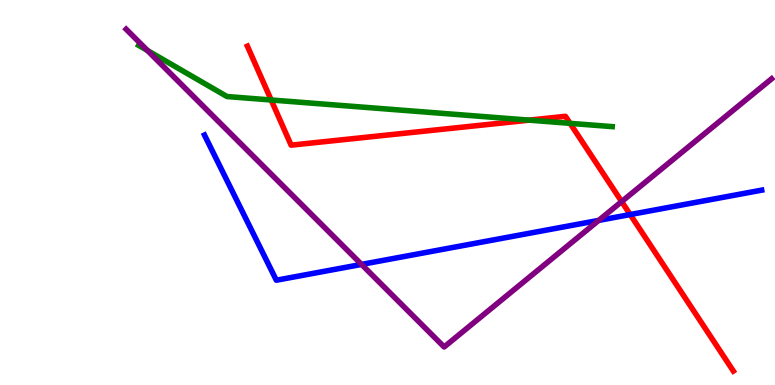[{'lines': ['blue', 'red'], 'intersections': [{'x': 8.13, 'y': 4.43}]}, {'lines': ['green', 'red'], 'intersections': [{'x': 3.5, 'y': 7.4}, {'x': 6.83, 'y': 6.88}, {'x': 7.36, 'y': 6.8}]}, {'lines': ['purple', 'red'], 'intersections': [{'x': 8.02, 'y': 4.76}]}, {'lines': ['blue', 'green'], 'intersections': []}, {'lines': ['blue', 'purple'], 'intersections': [{'x': 4.66, 'y': 3.13}, {'x': 7.73, 'y': 4.28}]}, {'lines': ['green', 'purple'], 'intersections': [{'x': 1.9, 'y': 8.69}]}]